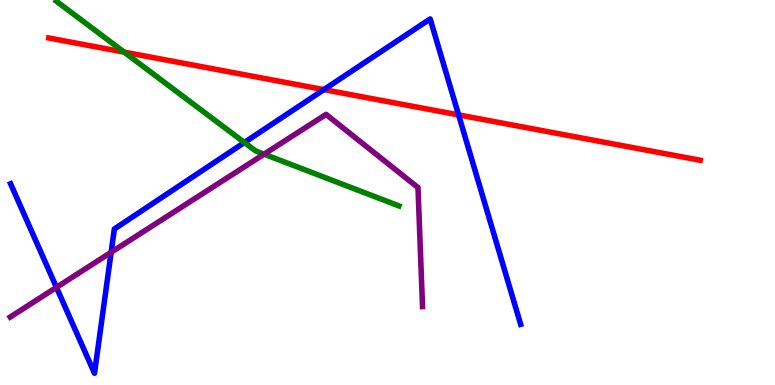[{'lines': ['blue', 'red'], 'intersections': [{'x': 4.18, 'y': 7.67}, {'x': 5.92, 'y': 7.02}]}, {'lines': ['green', 'red'], 'intersections': [{'x': 1.6, 'y': 8.65}]}, {'lines': ['purple', 'red'], 'intersections': []}, {'lines': ['blue', 'green'], 'intersections': [{'x': 3.15, 'y': 6.3}]}, {'lines': ['blue', 'purple'], 'intersections': [{'x': 0.729, 'y': 2.54}, {'x': 1.43, 'y': 3.45}]}, {'lines': ['green', 'purple'], 'intersections': [{'x': 3.41, 'y': 6.0}]}]